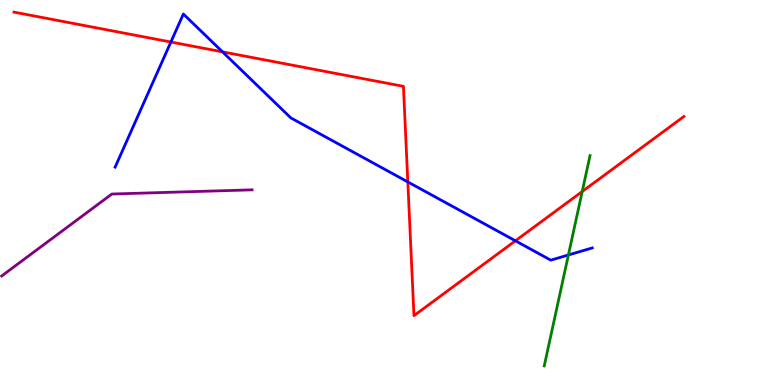[{'lines': ['blue', 'red'], 'intersections': [{'x': 2.2, 'y': 8.91}, {'x': 2.87, 'y': 8.65}, {'x': 5.26, 'y': 5.27}, {'x': 6.65, 'y': 3.75}]}, {'lines': ['green', 'red'], 'intersections': [{'x': 7.51, 'y': 5.03}]}, {'lines': ['purple', 'red'], 'intersections': []}, {'lines': ['blue', 'green'], 'intersections': [{'x': 7.33, 'y': 3.38}]}, {'lines': ['blue', 'purple'], 'intersections': []}, {'lines': ['green', 'purple'], 'intersections': []}]